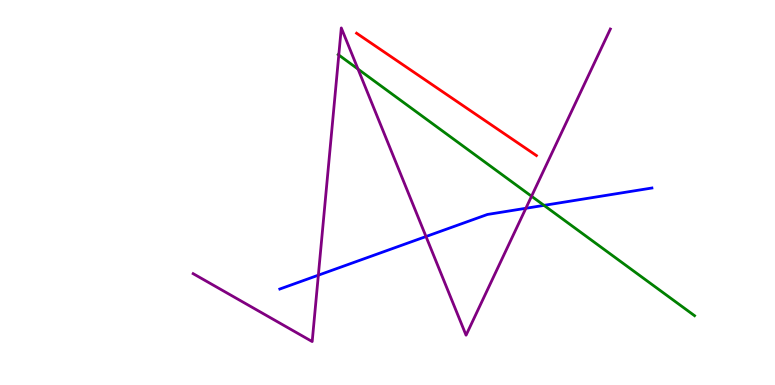[{'lines': ['blue', 'red'], 'intersections': []}, {'lines': ['green', 'red'], 'intersections': []}, {'lines': ['purple', 'red'], 'intersections': []}, {'lines': ['blue', 'green'], 'intersections': [{'x': 7.02, 'y': 4.67}]}, {'lines': ['blue', 'purple'], 'intersections': [{'x': 4.11, 'y': 2.85}, {'x': 5.5, 'y': 3.86}, {'x': 6.79, 'y': 4.59}]}, {'lines': ['green', 'purple'], 'intersections': [{'x': 4.37, 'y': 8.57}, {'x': 4.62, 'y': 8.21}, {'x': 6.86, 'y': 4.9}]}]